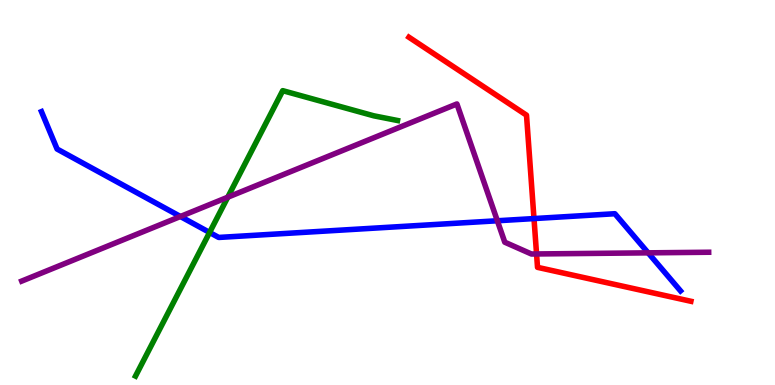[{'lines': ['blue', 'red'], 'intersections': [{'x': 6.89, 'y': 4.32}]}, {'lines': ['green', 'red'], 'intersections': []}, {'lines': ['purple', 'red'], 'intersections': [{'x': 6.92, 'y': 3.4}]}, {'lines': ['blue', 'green'], 'intersections': [{'x': 2.7, 'y': 3.96}]}, {'lines': ['blue', 'purple'], 'intersections': [{'x': 2.33, 'y': 4.38}, {'x': 6.42, 'y': 4.27}, {'x': 8.36, 'y': 3.43}]}, {'lines': ['green', 'purple'], 'intersections': [{'x': 2.94, 'y': 4.88}]}]